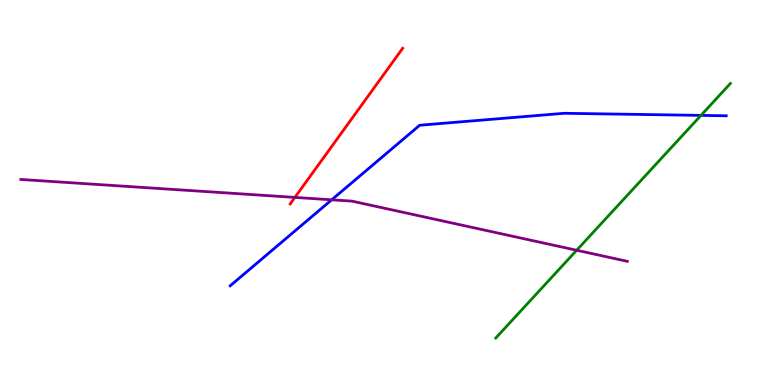[{'lines': ['blue', 'red'], 'intersections': []}, {'lines': ['green', 'red'], 'intersections': []}, {'lines': ['purple', 'red'], 'intersections': [{'x': 3.81, 'y': 4.87}]}, {'lines': ['blue', 'green'], 'intersections': [{'x': 9.04, 'y': 7.0}]}, {'lines': ['blue', 'purple'], 'intersections': [{'x': 4.28, 'y': 4.81}]}, {'lines': ['green', 'purple'], 'intersections': [{'x': 7.44, 'y': 3.5}]}]